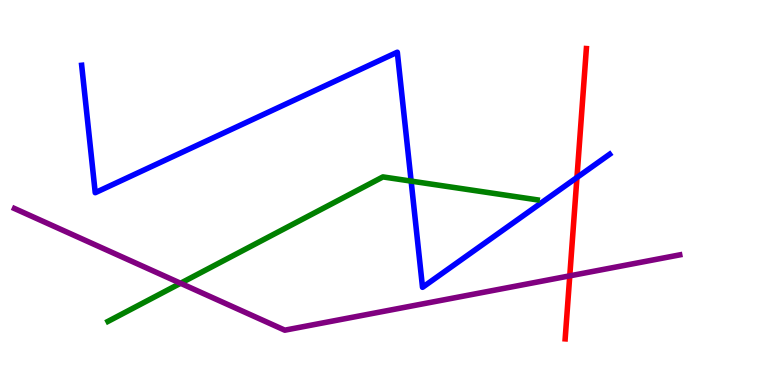[{'lines': ['blue', 'red'], 'intersections': [{'x': 7.44, 'y': 5.39}]}, {'lines': ['green', 'red'], 'intersections': []}, {'lines': ['purple', 'red'], 'intersections': [{'x': 7.35, 'y': 2.84}]}, {'lines': ['blue', 'green'], 'intersections': [{'x': 5.3, 'y': 5.3}]}, {'lines': ['blue', 'purple'], 'intersections': []}, {'lines': ['green', 'purple'], 'intersections': [{'x': 2.33, 'y': 2.64}]}]